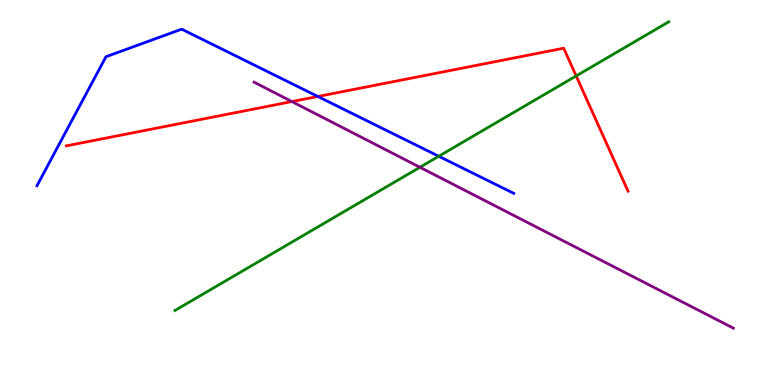[{'lines': ['blue', 'red'], 'intersections': [{'x': 4.1, 'y': 7.49}]}, {'lines': ['green', 'red'], 'intersections': [{'x': 7.43, 'y': 8.03}]}, {'lines': ['purple', 'red'], 'intersections': [{'x': 3.77, 'y': 7.36}]}, {'lines': ['blue', 'green'], 'intersections': [{'x': 5.66, 'y': 5.94}]}, {'lines': ['blue', 'purple'], 'intersections': []}, {'lines': ['green', 'purple'], 'intersections': [{'x': 5.42, 'y': 5.66}]}]